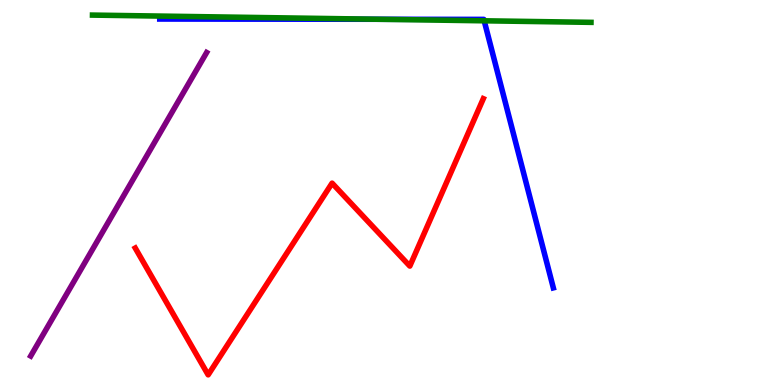[{'lines': ['blue', 'red'], 'intersections': []}, {'lines': ['green', 'red'], 'intersections': []}, {'lines': ['purple', 'red'], 'intersections': []}, {'lines': ['blue', 'green'], 'intersections': [{'x': 4.9, 'y': 9.5}, {'x': 6.25, 'y': 9.46}]}, {'lines': ['blue', 'purple'], 'intersections': []}, {'lines': ['green', 'purple'], 'intersections': []}]